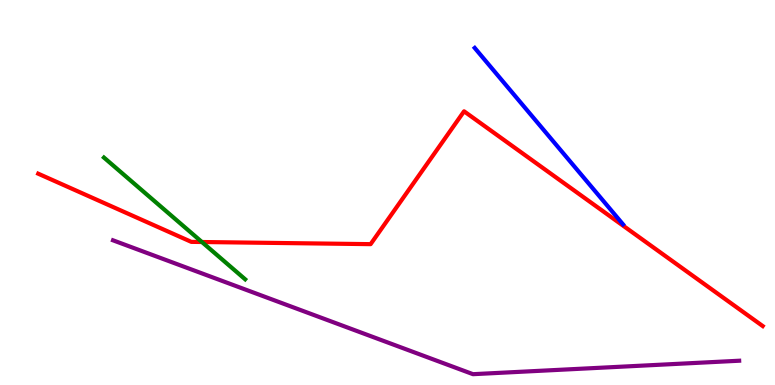[{'lines': ['blue', 'red'], 'intersections': []}, {'lines': ['green', 'red'], 'intersections': [{'x': 2.61, 'y': 3.71}]}, {'lines': ['purple', 'red'], 'intersections': []}, {'lines': ['blue', 'green'], 'intersections': []}, {'lines': ['blue', 'purple'], 'intersections': []}, {'lines': ['green', 'purple'], 'intersections': []}]